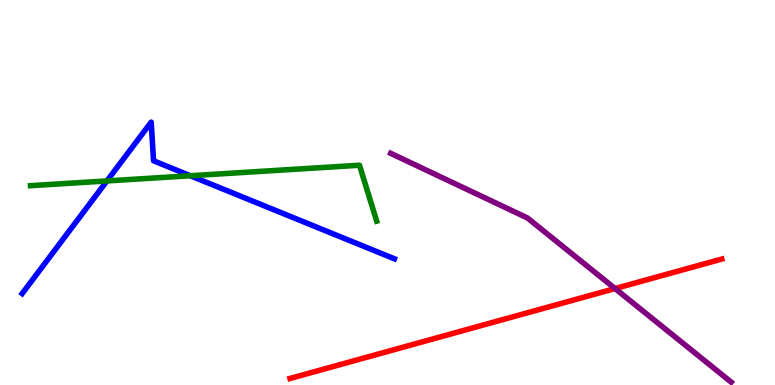[{'lines': ['blue', 'red'], 'intersections': []}, {'lines': ['green', 'red'], 'intersections': []}, {'lines': ['purple', 'red'], 'intersections': [{'x': 7.94, 'y': 2.5}]}, {'lines': ['blue', 'green'], 'intersections': [{'x': 1.38, 'y': 5.3}, {'x': 2.46, 'y': 5.44}]}, {'lines': ['blue', 'purple'], 'intersections': []}, {'lines': ['green', 'purple'], 'intersections': []}]